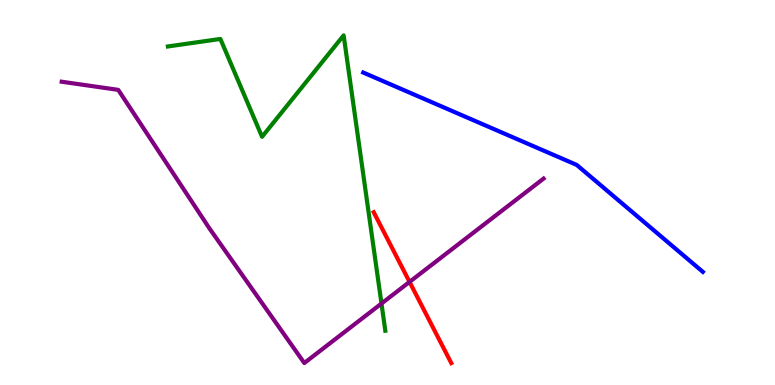[{'lines': ['blue', 'red'], 'intersections': []}, {'lines': ['green', 'red'], 'intersections': []}, {'lines': ['purple', 'red'], 'intersections': [{'x': 5.28, 'y': 2.68}]}, {'lines': ['blue', 'green'], 'intersections': []}, {'lines': ['blue', 'purple'], 'intersections': []}, {'lines': ['green', 'purple'], 'intersections': [{'x': 4.92, 'y': 2.12}]}]